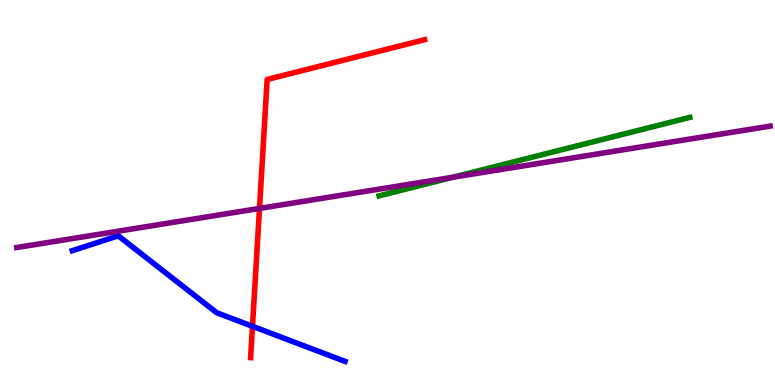[{'lines': ['blue', 'red'], 'intersections': [{'x': 3.26, 'y': 1.52}]}, {'lines': ['green', 'red'], 'intersections': []}, {'lines': ['purple', 'red'], 'intersections': [{'x': 3.35, 'y': 4.59}]}, {'lines': ['blue', 'green'], 'intersections': []}, {'lines': ['blue', 'purple'], 'intersections': []}, {'lines': ['green', 'purple'], 'intersections': [{'x': 5.84, 'y': 5.4}]}]